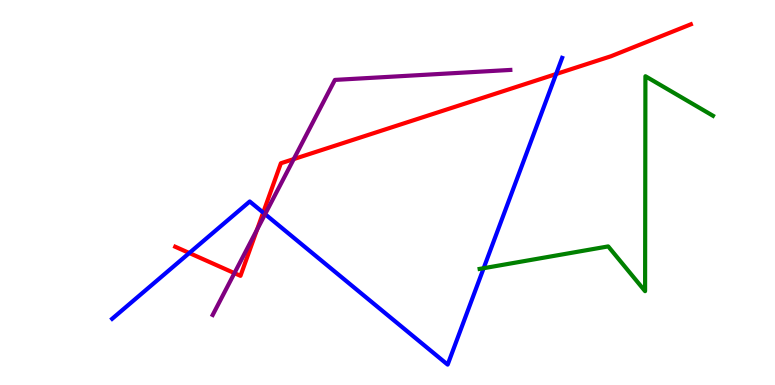[{'lines': ['blue', 'red'], 'intersections': [{'x': 2.44, 'y': 3.43}, {'x': 3.4, 'y': 4.48}, {'x': 7.18, 'y': 8.08}]}, {'lines': ['green', 'red'], 'intersections': []}, {'lines': ['purple', 'red'], 'intersections': [{'x': 3.02, 'y': 2.91}, {'x': 3.32, 'y': 4.04}, {'x': 3.79, 'y': 5.87}]}, {'lines': ['blue', 'green'], 'intersections': [{'x': 6.24, 'y': 3.03}]}, {'lines': ['blue', 'purple'], 'intersections': [{'x': 3.42, 'y': 4.44}]}, {'lines': ['green', 'purple'], 'intersections': []}]